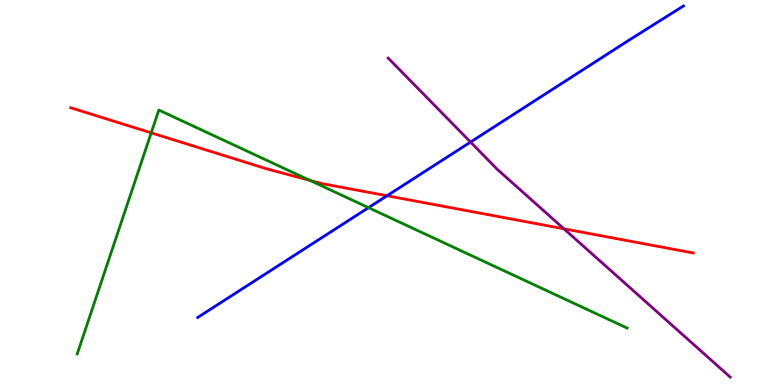[{'lines': ['blue', 'red'], 'intersections': [{'x': 4.99, 'y': 4.92}]}, {'lines': ['green', 'red'], 'intersections': [{'x': 1.95, 'y': 6.55}, {'x': 4.0, 'y': 5.32}]}, {'lines': ['purple', 'red'], 'intersections': [{'x': 7.28, 'y': 4.06}]}, {'lines': ['blue', 'green'], 'intersections': [{'x': 4.75, 'y': 4.61}]}, {'lines': ['blue', 'purple'], 'intersections': [{'x': 6.07, 'y': 6.31}]}, {'lines': ['green', 'purple'], 'intersections': []}]